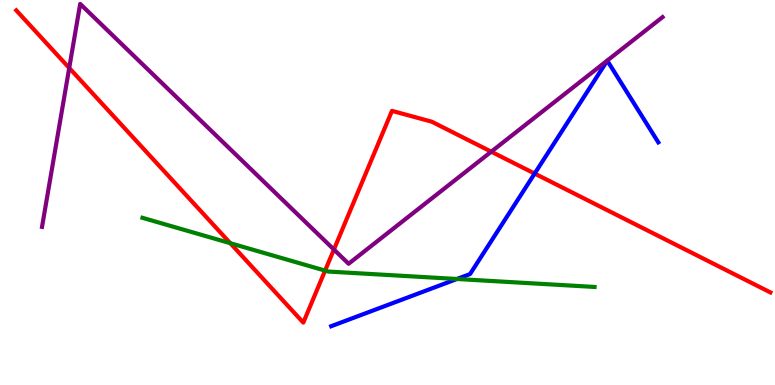[{'lines': ['blue', 'red'], 'intersections': [{'x': 6.9, 'y': 5.49}]}, {'lines': ['green', 'red'], 'intersections': [{'x': 2.97, 'y': 3.68}, {'x': 4.19, 'y': 2.97}]}, {'lines': ['purple', 'red'], 'intersections': [{'x': 0.893, 'y': 8.23}, {'x': 4.31, 'y': 3.52}, {'x': 6.34, 'y': 6.06}]}, {'lines': ['blue', 'green'], 'intersections': [{'x': 5.9, 'y': 2.75}]}, {'lines': ['blue', 'purple'], 'intersections': []}, {'lines': ['green', 'purple'], 'intersections': []}]